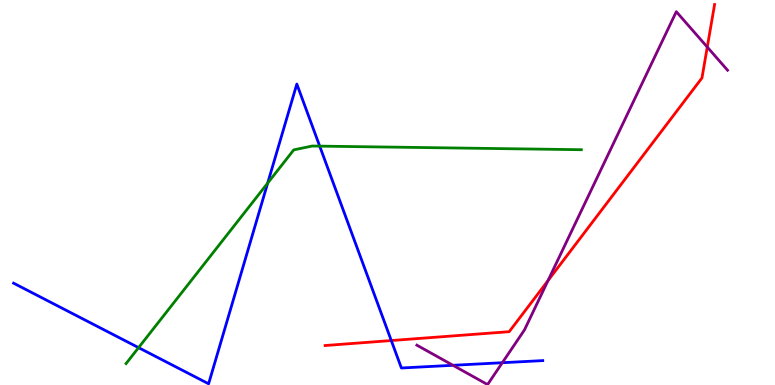[{'lines': ['blue', 'red'], 'intersections': [{'x': 5.05, 'y': 1.15}]}, {'lines': ['green', 'red'], 'intersections': []}, {'lines': ['purple', 'red'], 'intersections': [{'x': 7.07, 'y': 2.71}, {'x': 9.13, 'y': 8.78}]}, {'lines': ['blue', 'green'], 'intersections': [{'x': 1.79, 'y': 0.97}, {'x': 3.45, 'y': 5.24}, {'x': 4.13, 'y': 6.2}]}, {'lines': ['blue', 'purple'], 'intersections': [{'x': 5.84, 'y': 0.512}, {'x': 6.48, 'y': 0.579}]}, {'lines': ['green', 'purple'], 'intersections': []}]